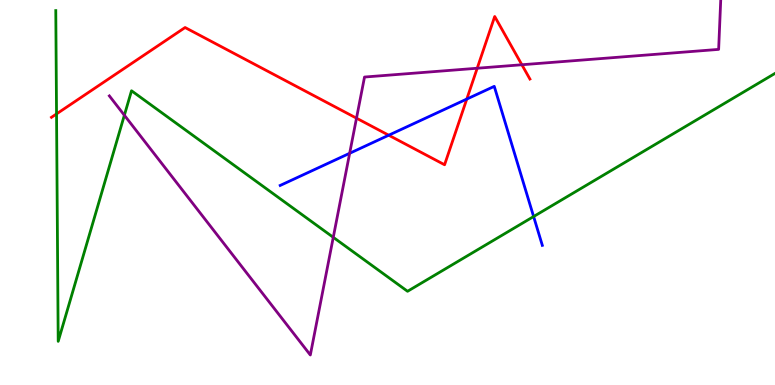[{'lines': ['blue', 'red'], 'intersections': [{'x': 5.02, 'y': 6.49}, {'x': 6.02, 'y': 7.43}]}, {'lines': ['green', 'red'], 'intersections': [{'x': 0.73, 'y': 7.04}]}, {'lines': ['purple', 'red'], 'intersections': [{'x': 4.6, 'y': 6.93}, {'x': 6.16, 'y': 8.23}, {'x': 6.73, 'y': 8.32}]}, {'lines': ['blue', 'green'], 'intersections': [{'x': 6.89, 'y': 4.38}]}, {'lines': ['blue', 'purple'], 'intersections': [{'x': 4.51, 'y': 6.02}]}, {'lines': ['green', 'purple'], 'intersections': [{'x': 1.6, 'y': 7.01}, {'x': 4.3, 'y': 3.84}]}]